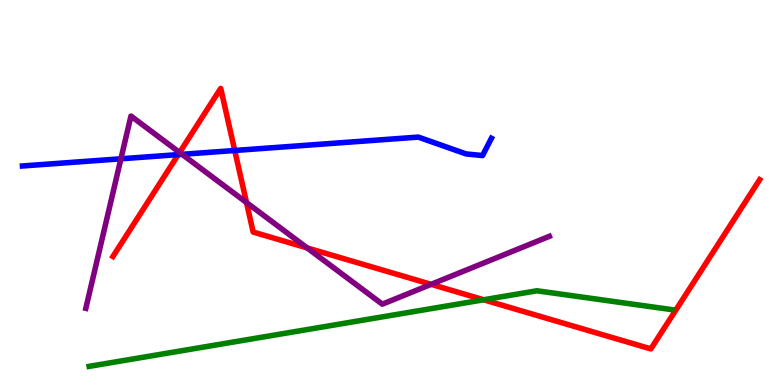[{'lines': ['blue', 'red'], 'intersections': [{'x': 2.3, 'y': 5.98}, {'x': 3.03, 'y': 6.09}]}, {'lines': ['green', 'red'], 'intersections': [{'x': 6.24, 'y': 2.21}]}, {'lines': ['purple', 'red'], 'intersections': [{'x': 2.32, 'y': 6.04}, {'x': 3.18, 'y': 4.74}, {'x': 3.96, 'y': 3.56}, {'x': 5.56, 'y': 2.61}]}, {'lines': ['blue', 'green'], 'intersections': []}, {'lines': ['blue', 'purple'], 'intersections': [{'x': 1.56, 'y': 5.88}, {'x': 2.35, 'y': 5.99}]}, {'lines': ['green', 'purple'], 'intersections': []}]